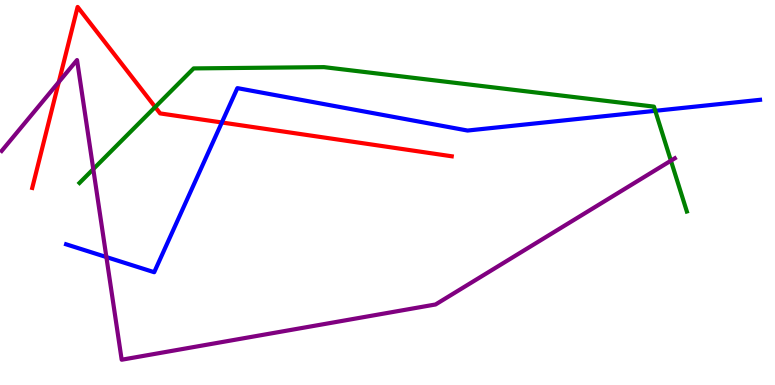[{'lines': ['blue', 'red'], 'intersections': [{'x': 2.86, 'y': 6.82}]}, {'lines': ['green', 'red'], 'intersections': [{'x': 2.0, 'y': 7.22}]}, {'lines': ['purple', 'red'], 'intersections': [{'x': 0.759, 'y': 7.87}]}, {'lines': ['blue', 'green'], 'intersections': [{'x': 8.46, 'y': 7.12}]}, {'lines': ['blue', 'purple'], 'intersections': [{'x': 1.37, 'y': 3.32}]}, {'lines': ['green', 'purple'], 'intersections': [{'x': 1.2, 'y': 5.61}, {'x': 8.66, 'y': 5.83}]}]